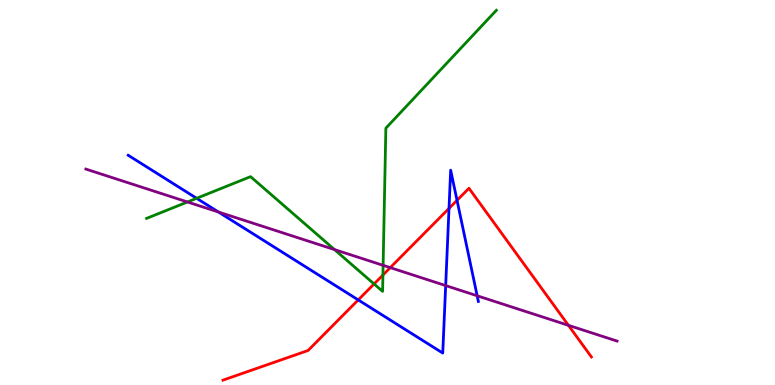[{'lines': ['blue', 'red'], 'intersections': [{'x': 4.62, 'y': 2.21}, {'x': 5.79, 'y': 4.59}, {'x': 5.9, 'y': 4.8}]}, {'lines': ['green', 'red'], 'intersections': [{'x': 4.83, 'y': 2.62}, {'x': 4.94, 'y': 2.86}]}, {'lines': ['purple', 'red'], 'intersections': [{'x': 5.04, 'y': 3.05}, {'x': 7.33, 'y': 1.55}]}, {'lines': ['blue', 'green'], 'intersections': [{'x': 2.54, 'y': 4.85}]}, {'lines': ['blue', 'purple'], 'intersections': [{'x': 2.82, 'y': 4.49}, {'x': 5.75, 'y': 2.58}, {'x': 6.16, 'y': 2.32}]}, {'lines': ['green', 'purple'], 'intersections': [{'x': 2.42, 'y': 4.75}, {'x': 4.32, 'y': 3.52}, {'x': 4.94, 'y': 3.11}]}]